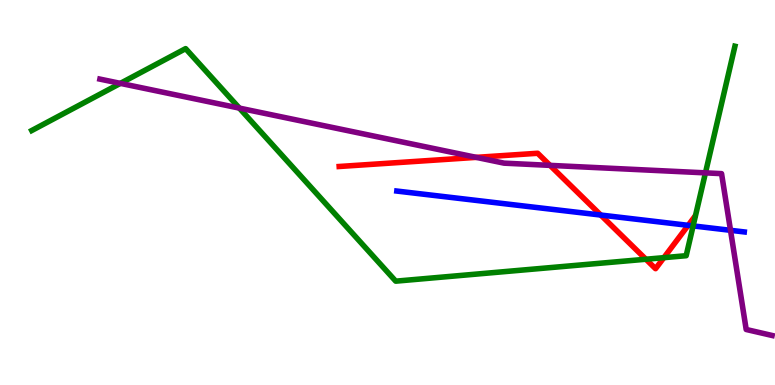[{'lines': ['blue', 'red'], 'intersections': [{'x': 7.75, 'y': 4.41}, {'x': 8.88, 'y': 4.15}]}, {'lines': ['green', 'red'], 'intersections': [{'x': 8.33, 'y': 3.27}, {'x': 8.57, 'y': 3.31}]}, {'lines': ['purple', 'red'], 'intersections': [{'x': 6.15, 'y': 5.91}, {'x': 7.1, 'y': 5.7}]}, {'lines': ['blue', 'green'], 'intersections': [{'x': 8.94, 'y': 4.13}]}, {'lines': ['blue', 'purple'], 'intersections': [{'x': 9.43, 'y': 4.02}]}, {'lines': ['green', 'purple'], 'intersections': [{'x': 1.55, 'y': 7.83}, {'x': 3.09, 'y': 7.19}, {'x': 9.1, 'y': 5.51}]}]